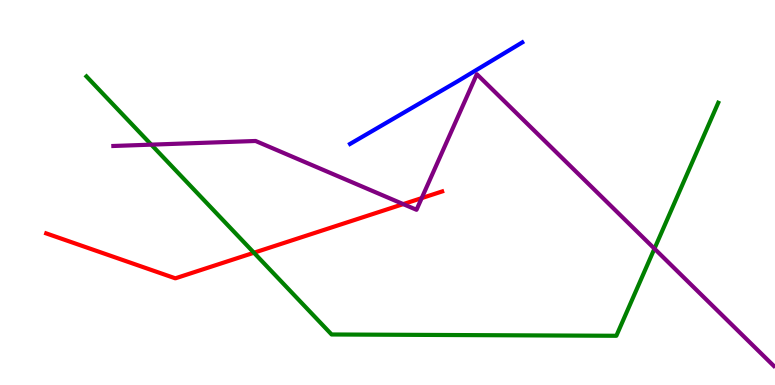[{'lines': ['blue', 'red'], 'intersections': []}, {'lines': ['green', 'red'], 'intersections': [{'x': 3.28, 'y': 3.44}]}, {'lines': ['purple', 'red'], 'intersections': [{'x': 5.2, 'y': 4.7}, {'x': 5.44, 'y': 4.85}]}, {'lines': ['blue', 'green'], 'intersections': []}, {'lines': ['blue', 'purple'], 'intersections': []}, {'lines': ['green', 'purple'], 'intersections': [{'x': 1.95, 'y': 6.24}, {'x': 8.44, 'y': 3.54}]}]